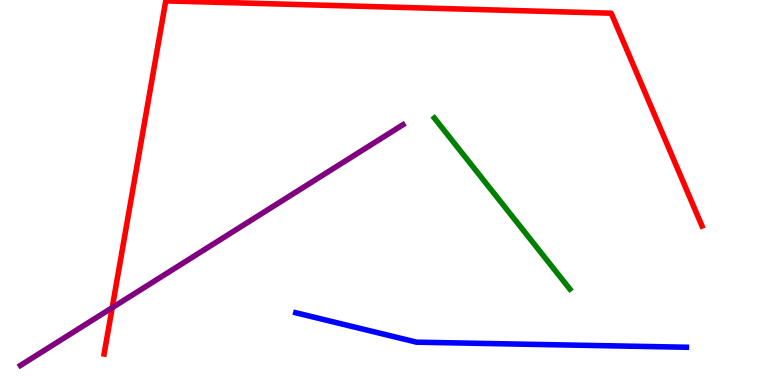[{'lines': ['blue', 'red'], 'intersections': []}, {'lines': ['green', 'red'], 'intersections': []}, {'lines': ['purple', 'red'], 'intersections': [{'x': 1.45, 'y': 2.01}]}, {'lines': ['blue', 'green'], 'intersections': []}, {'lines': ['blue', 'purple'], 'intersections': []}, {'lines': ['green', 'purple'], 'intersections': []}]